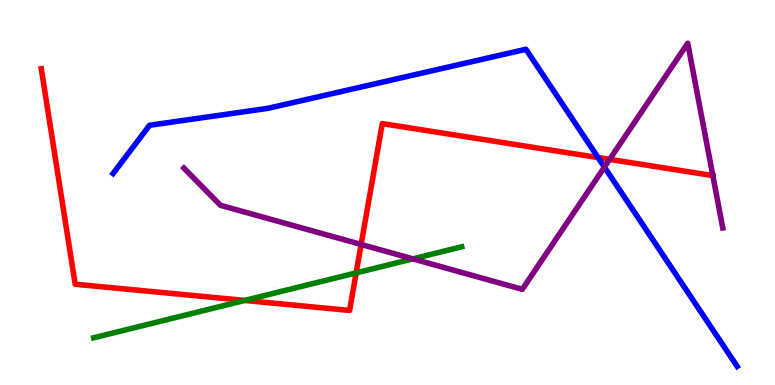[{'lines': ['blue', 'red'], 'intersections': [{'x': 7.72, 'y': 5.91}]}, {'lines': ['green', 'red'], 'intersections': [{'x': 3.16, 'y': 2.2}, {'x': 4.6, 'y': 2.91}]}, {'lines': ['purple', 'red'], 'intersections': [{'x': 4.66, 'y': 3.65}, {'x': 7.87, 'y': 5.86}, {'x': 9.2, 'y': 5.44}]}, {'lines': ['blue', 'green'], 'intersections': []}, {'lines': ['blue', 'purple'], 'intersections': [{'x': 7.8, 'y': 5.66}]}, {'lines': ['green', 'purple'], 'intersections': [{'x': 5.33, 'y': 3.28}]}]